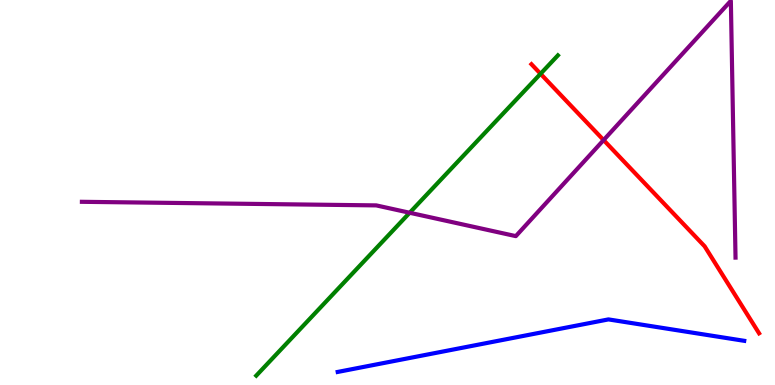[{'lines': ['blue', 'red'], 'intersections': []}, {'lines': ['green', 'red'], 'intersections': [{'x': 6.97, 'y': 8.08}]}, {'lines': ['purple', 'red'], 'intersections': [{'x': 7.79, 'y': 6.36}]}, {'lines': ['blue', 'green'], 'intersections': []}, {'lines': ['blue', 'purple'], 'intersections': []}, {'lines': ['green', 'purple'], 'intersections': [{'x': 5.29, 'y': 4.47}]}]